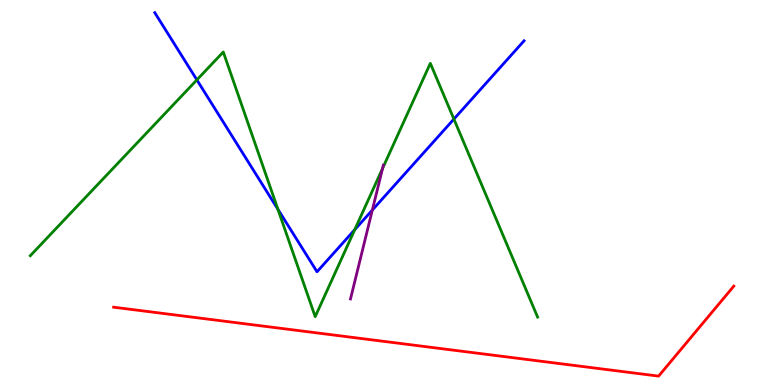[{'lines': ['blue', 'red'], 'intersections': []}, {'lines': ['green', 'red'], 'intersections': []}, {'lines': ['purple', 'red'], 'intersections': []}, {'lines': ['blue', 'green'], 'intersections': [{'x': 2.54, 'y': 7.93}, {'x': 3.59, 'y': 4.56}, {'x': 4.58, 'y': 4.03}, {'x': 5.86, 'y': 6.91}]}, {'lines': ['blue', 'purple'], 'intersections': [{'x': 4.8, 'y': 4.54}]}, {'lines': ['green', 'purple'], 'intersections': [{'x': 4.94, 'y': 5.62}]}]